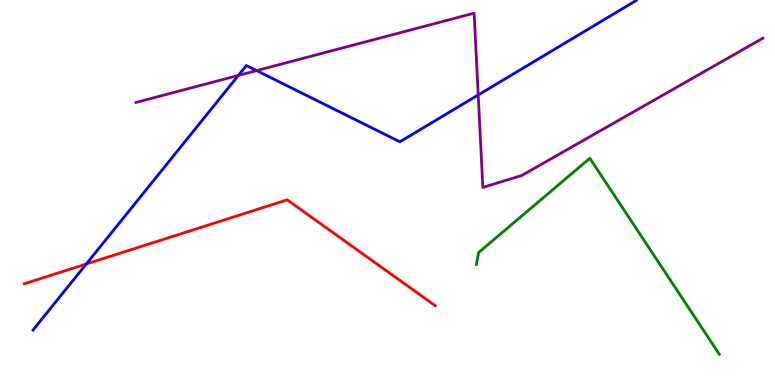[{'lines': ['blue', 'red'], 'intersections': [{'x': 1.11, 'y': 3.14}]}, {'lines': ['green', 'red'], 'intersections': []}, {'lines': ['purple', 'red'], 'intersections': []}, {'lines': ['blue', 'green'], 'intersections': []}, {'lines': ['blue', 'purple'], 'intersections': [{'x': 3.08, 'y': 8.04}, {'x': 3.31, 'y': 8.17}, {'x': 6.17, 'y': 7.53}]}, {'lines': ['green', 'purple'], 'intersections': []}]